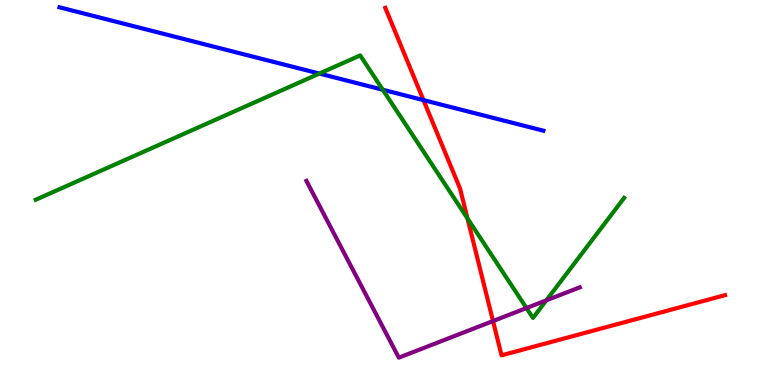[{'lines': ['blue', 'red'], 'intersections': [{'x': 5.46, 'y': 7.4}]}, {'lines': ['green', 'red'], 'intersections': [{'x': 6.03, 'y': 4.33}]}, {'lines': ['purple', 'red'], 'intersections': [{'x': 6.36, 'y': 1.66}]}, {'lines': ['blue', 'green'], 'intersections': [{'x': 4.12, 'y': 8.09}, {'x': 4.94, 'y': 7.67}]}, {'lines': ['blue', 'purple'], 'intersections': []}, {'lines': ['green', 'purple'], 'intersections': [{'x': 6.79, 'y': 2.0}, {'x': 7.05, 'y': 2.2}]}]